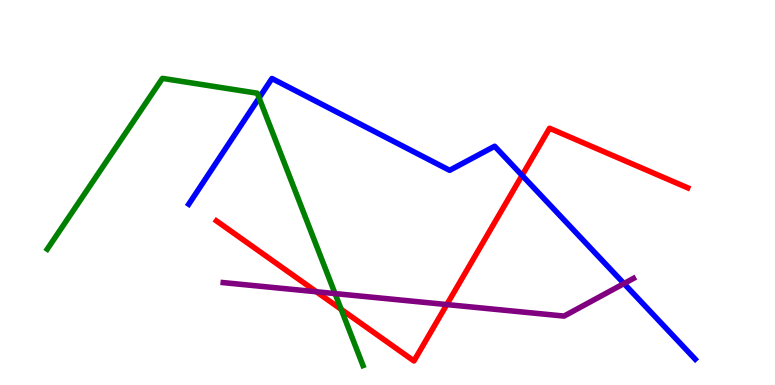[{'lines': ['blue', 'red'], 'intersections': [{'x': 6.74, 'y': 5.44}]}, {'lines': ['green', 'red'], 'intersections': [{'x': 4.4, 'y': 1.97}]}, {'lines': ['purple', 'red'], 'intersections': [{'x': 4.08, 'y': 2.42}, {'x': 5.77, 'y': 2.09}]}, {'lines': ['blue', 'green'], 'intersections': [{'x': 3.34, 'y': 7.46}]}, {'lines': ['blue', 'purple'], 'intersections': [{'x': 8.05, 'y': 2.63}]}, {'lines': ['green', 'purple'], 'intersections': [{'x': 4.32, 'y': 2.37}]}]